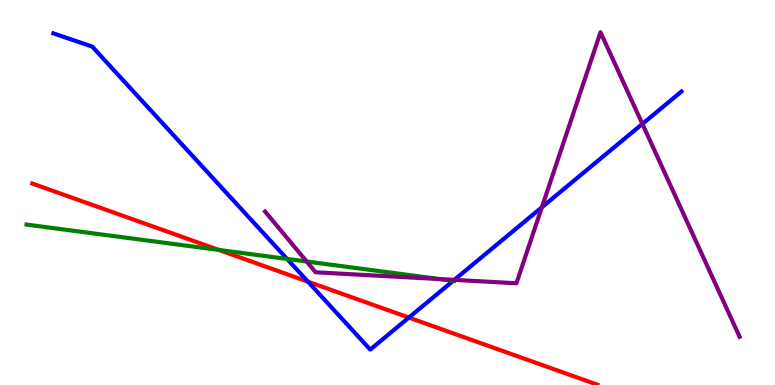[{'lines': ['blue', 'red'], 'intersections': [{'x': 3.97, 'y': 2.68}, {'x': 5.28, 'y': 1.75}]}, {'lines': ['green', 'red'], 'intersections': [{'x': 2.82, 'y': 3.51}]}, {'lines': ['purple', 'red'], 'intersections': []}, {'lines': ['blue', 'green'], 'intersections': [{'x': 3.7, 'y': 3.27}, {'x': 5.85, 'y': 2.71}]}, {'lines': ['blue', 'purple'], 'intersections': [{'x': 5.86, 'y': 2.73}, {'x': 6.99, 'y': 4.62}, {'x': 8.29, 'y': 6.78}]}, {'lines': ['green', 'purple'], 'intersections': [{'x': 3.96, 'y': 3.21}, {'x': 5.68, 'y': 2.75}]}]